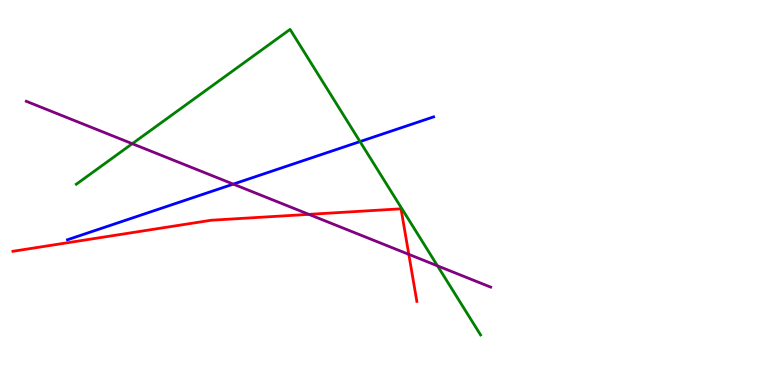[{'lines': ['blue', 'red'], 'intersections': []}, {'lines': ['green', 'red'], 'intersections': []}, {'lines': ['purple', 'red'], 'intersections': [{'x': 3.99, 'y': 4.43}, {'x': 5.27, 'y': 3.39}]}, {'lines': ['blue', 'green'], 'intersections': [{'x': 4.65, 'y': 6.32}]}, {'lines': ['blue', 'purple'], 'intersections': [{'x': 3.01, 'y': 5.22}]}, {'lines': ['green', 'purple'], 'intersections': [{'x': 1.71, 'y': 6.27}, {'x': 5.65, 'y': 3.1}]}]